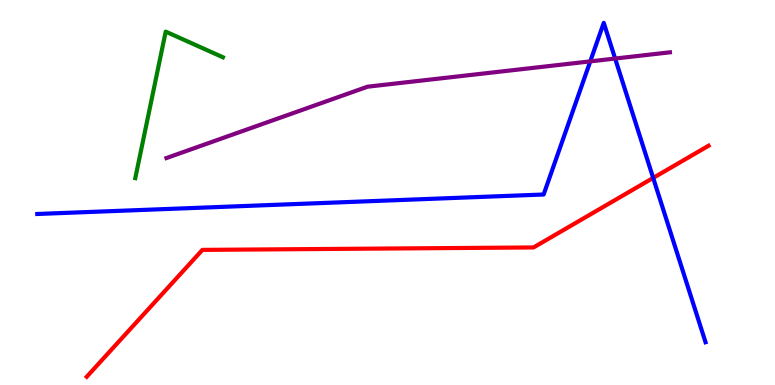[{'lines': ['blue', 'red'], 'intersections': [{'x': 8.43, 'y': 5.38}]}, {'lines': ['green', 'red'], 'intersections': []}, {'lines': ['purple', 'red'], 'intersections': []}, {'lines': ['blue', 'green'], 'intersections': []}, {'lines': ['blue', 'purple'], 'intersections': [{'x': 7.62, 'y': 8.41}, {'x': 7.94, 'y': 8.48}]}, {'lines': ['green', 'purple'], 'intersections': []}]